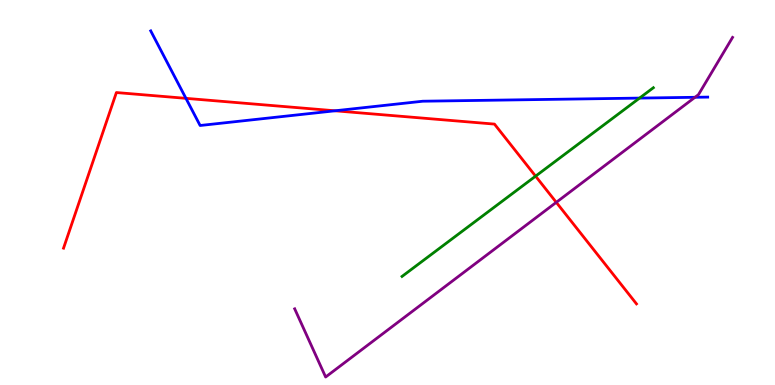[{'lines': ['blue', 'red'], 'intersections': [{'x': 2.4, 'y': 7.45}, {'x': 4.32, 'y': 7.12}]}, {'lines': ['green', 'red'], 'intersections': [{'x': 6.91, 'y': 5.42}]}, {'lines': ['purple', 'red'], 'intersections': [{'x': 7.18, 'y': 4.74}]}, {'lines': ['blue', 'green'], 'intersections': [{'x': 8.25, 'y': 7.45}]}, {'lines': ['blue', 'purple'], 'intersections': [{'x': 8.97, 'y': 7.47}]}, {'lines': ['green', 'purple'], 'intersections': []}]